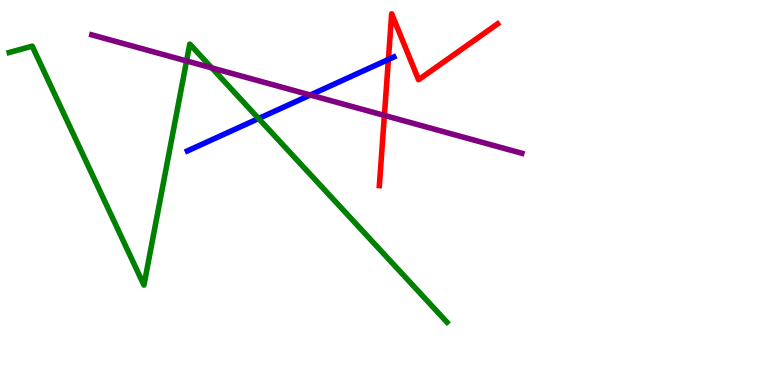[{'lines': ['blue', 'red'], 'intersections': [{'x': 5.01, 'y': 8.46}]}, {'lines': ['green', 'red'], 'intersections': []}, {'lines': ['purple', 'red'], 'intersections': [{'x': 4.96, 'y': 7.0}]}, {'lines': ['blue', 'green'], 'intersections': [{'x': 3.34, 'y': 6.92}]}, {'lines': ['blue', 'purple'], 'intersections': [{'x': 4.0, 'y': 7.53}]}, {'lines': ['green', 'purple'], 'intersections': [{'x': 2.41, 'y': 8.42}, {'x': 2.73, 'y': 8.24}]}]